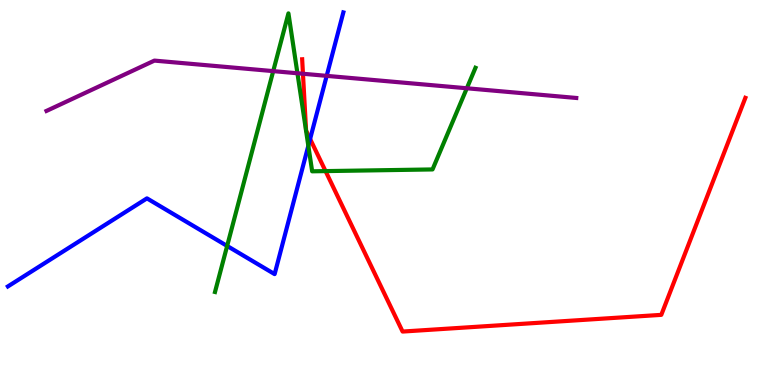[{'lines': ['blue', 'red'], 'intersections': [{'x': 4.0, 'y': 6.39}]}, {'lines': ['green', 'red'], 'intersections': [{'x': 4.2, 'y': 5.56}]}, {'lines': ['purple', 'red'], 'intersections': [{'x': 3.91, 'y': 8.08}]}, {'lines': ['blue', 'green'], 'intersections': [{'x': 2.93, 'y': 3.61}, {'x': 3.98, 'y': 6.21}]}, {'lines': ['blue', 'purple'], 'intersections': [{'x': 4.22, 'y': 8.03}]}, {'lines': ['green', 'purple'], 'intersections': [{'x': 3.53, 'y': 8.15}, {'x': 3.84, 'y': 8.1}, {'x': 6.02, 'y': 7.71}]}]